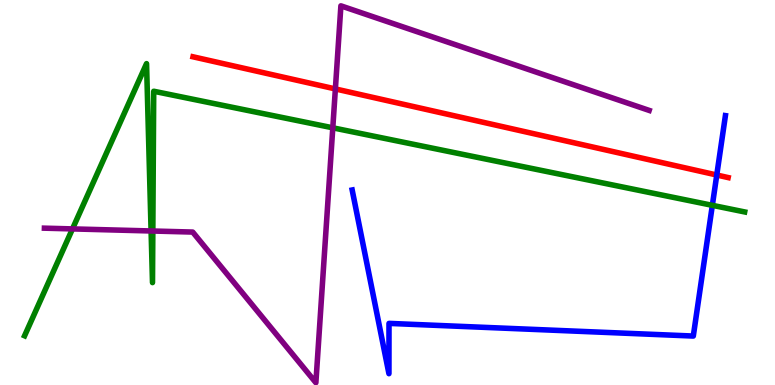[{'lines': ['blue', 'red'], 'intersections': [{'x': 9.25, 'y': 5.45}]}, {'lines': ['green', 'red'], 'intersections': []}, {'lines': ['purple', 'red'], 'intersections': [{'x': 4.33, 'y': 7.69}]}, {'lines': ['blue', 'green'], 'intersections': [{'x': 9.19, 'y': 4.67}]}, {'lines': ['blue', 'purple'], 'intersections': []}, {'lines': ['green', 'purple'], 'intersections': [{'x': 0.935, 'y': 4.05}, {'x': 1.95, 'y': 4.0}, {'x': 1.97, 'y': 4.0}, {'x': 4.29, 'y': 6.68}]}]